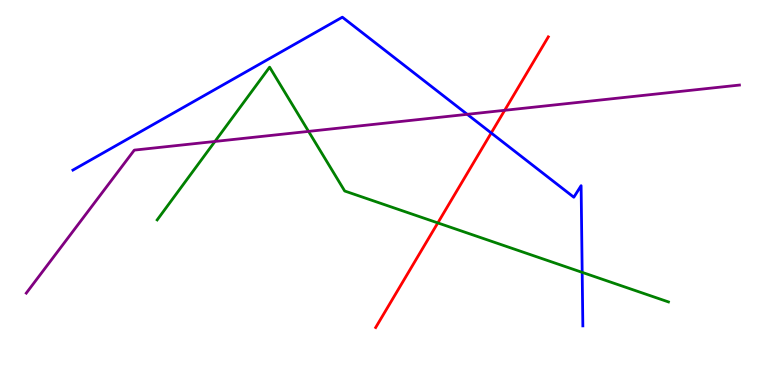[{'lines': ['blue', 'red'], 'intersections': [{'x': 6.34, 'y': 6.55}]}, {'lines': ['green', 'red'], 'intersections': [{'x': 5.65, 'y': 4.21}]}, {'lines': ['purple', 'red'], 'intersections': [{'x': 6.51, 'y': 7.14}]}, {'lines': ['blue', 'green'], 'intersections': [{'x': 7.51, 'y': 2.93}]}, {'lines': ['blue', 'purple'], 'intersections': [{'x': 6.03, 'y': 7.03}]}, {'lines': ['green', 'purple'], 'intersections': [{'x': 2.77, 'y': 6.33}, {'x': 3.98, 'y': 6.59}]}]